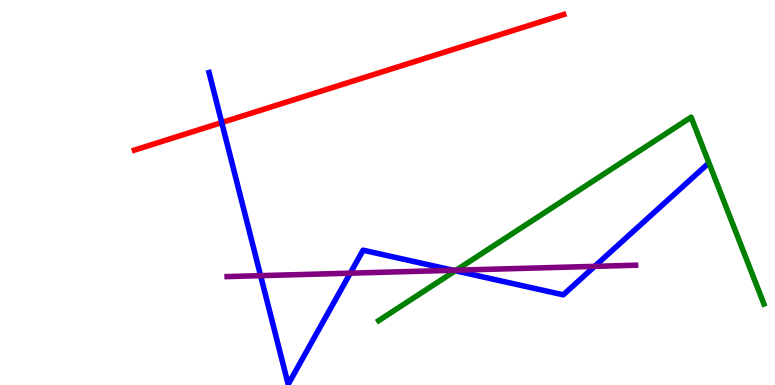[{'lines': ['blue', 'red'], 'intersections': [{'x': 2.86, 'y': 6.82}]}, {'lines': ['green', 'red'], 'intersections': []}, {'lines': ['purple', 'red'], 'intersections': []}, {'lines': ['blue', 'green'], 'intersections': [{'x': 5.87, 'y': 2.97}]}, {'lines': ['blue', 'purple'], 'intersections': [{'x': 3.36, 'y': 2.84}, {'x': 4.52, 'y': 2.9}, {'x': 5.85, 'y': 2.98}, {'x': 7.67, 'y': 3.08}]}, {'lines': ['green', 'purple'], 'intersections': [{'x': 5.89, 'y': 2.98}]}]